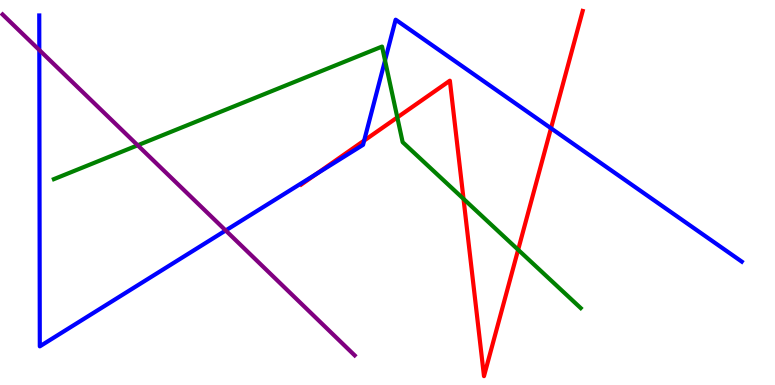[{'lines': ['blue', 'red'], 'intersections': [{'x': 4.08, 'y': 5.48}, {'x': 4.7, 'y': 6.35}, {'x': 7.11, 'y': 6.67}]}, {'lines': ['green', 'red'], 'intersections': [{'x': 5.13, 'y': 6.95}, {'x': 5.98, 'y': 4.83}, {'x': 6.69, 'y': 3.51}]}, {'lines': ['purple', 'red'], 'intersections': []}, {'lines': ['blue', 'green'], 'intersections': [{'x': 4.97, 'y': 8.43}]}, {'lines': ['blue', 'purple'], 'intersections': [{'x': 0.507, 'y': 8.7}, {'x': 2.91, 'y': 4.01}]}, {'lines': ['green', 'purple'], 'intersections': [{'x': 1.78, 'y': 6.23}]}]